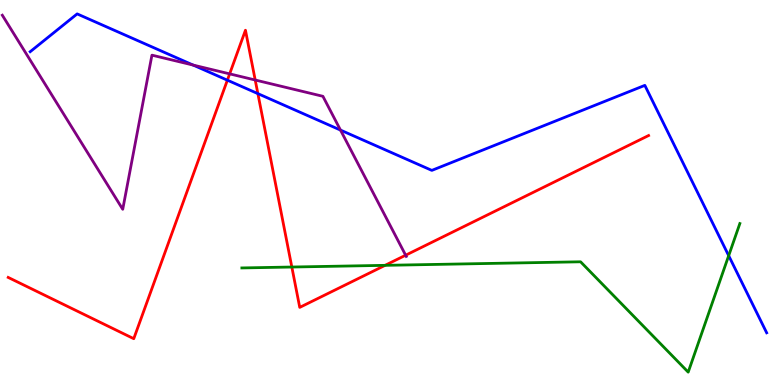[{'lines': ['blue', 'red'], 'intersections': [{'x': 2.93, 'y': 7.92}, {'x': 3.33, 'y': 7.57}]}, {'lines': ['green', 'red'], 'intersections': [{'x': 3.77, 'y': 3.06}, {'x': 4.97, 'y': 3.11}]}, {'lines': ['purple', 'red'], 'intersections': [{'x': 2.96, 'y': 8.08}, {'x': 3.29, 'y': 7.92}, {'x': 5.23, 'y': 3.37}]}, {'lines': ['blue', 'green'], 'intersections': [{'x': 9.4, 'y': 3.36}]}, {'lines': ['blue', 'purple'], 'intersections': [{'x': 2.49, 'y': 8.31}, {'x': 4.39, 'y': 6.62}]}, {'lines': ['green', 'purple'], 'intersections': []}]